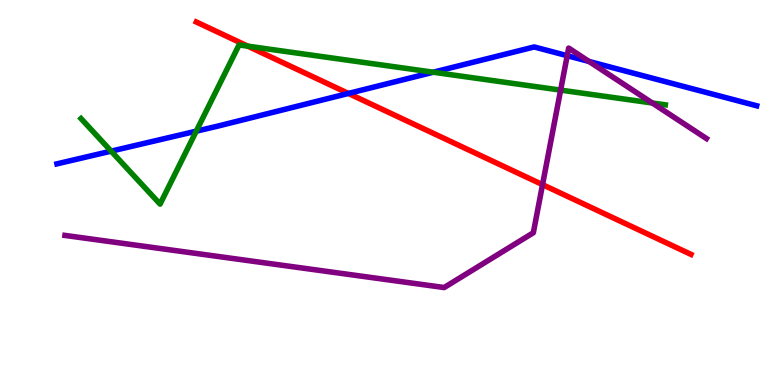[{'lines': ['blue', 'red'], 'intersections': [{'x': 4.5, 'y': 7.57}]}, {'lines': ['green', 'red'], 'intersections': [{'x': 3.2, 'y': 8.8}]}, {'lines': ['purple', 'red'], 'intersections': [{'x': 7.0, 'y': 5.2}]}, {'lines': ['blue', 'green'], 'intersections': [{'x': 1.43, 'y': 6.07}, {'x': 2.53, 'y': 6.59}, {'x': 5.59, 'y': 8.12}]}, {'lines': ['blue', 'purple'], 'intersections': [{'x': 7.32, 'y': 8.55}, {'x': 7.6, 'y': 8.4}]}, {'lines': ['green', 'purple'], 'intersections': [{'x': 7.23, 'y': 7.66}, {'x': 8.42, 'y': 7.32}]}]